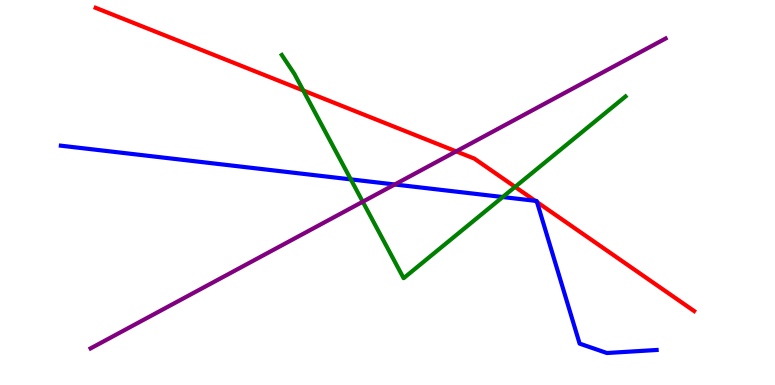[{'lines': ['blue', 'red'], 'intersections': [{'x': 6.91, 'y': 4.78}, {'x': 6.93, 'y': 4.75}]}, {'lines': ['green', 'red'], 'intersections': [{'x': 3.91, 'y': 7.65}, {'x': 6.65, 'y': 5.15}]}, {'lines': ['purple', 'red'], 'intersections': [{'x': 5.89, 'y': 6.07}]}, {'lines': ['blue', 'green'], 'intersections': [{'x': 4.53, 'y': 5.34}, {'x': 6.49, 'y': 4.88}]}, {'lines': ['blue', 'purple'], 'intersections': [{'x': 5.09, 'y': 5.21}]}, {'lines': ['green', 'purple'], 'intersections': [{'x': 4.68, 'y': 4.76}]}]